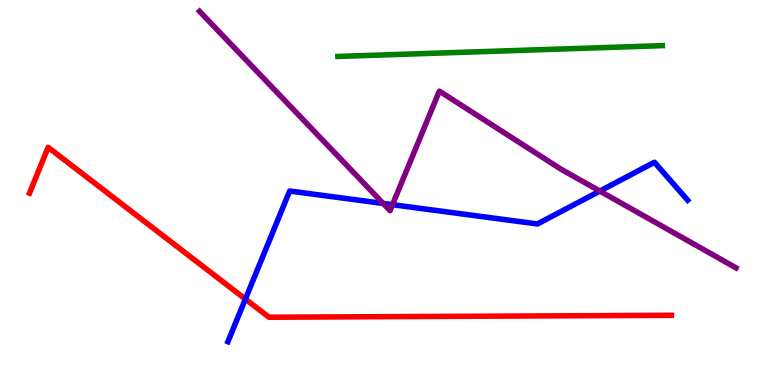[{'lines': ['blue', 'red'], 'intersections': [{'x': 3.17, 'y': 2.23}]}, {'lines': ['green', 'red'], 'intersections': []}, {'lines': ['purple', 'red'], 'intersections': []}, {'lines': ['blue', 'green'], 'intersections': []}, {'lines': ['blue', 'purple'], 'intersections': [{'x': 4.94, 'y': 4.72}, {'x': 5.06, 'y': 4.68}, {'x': 7.74, 'y': 5.04}]}, {'lines': ['green', 'purple'], 'intersections': []}]